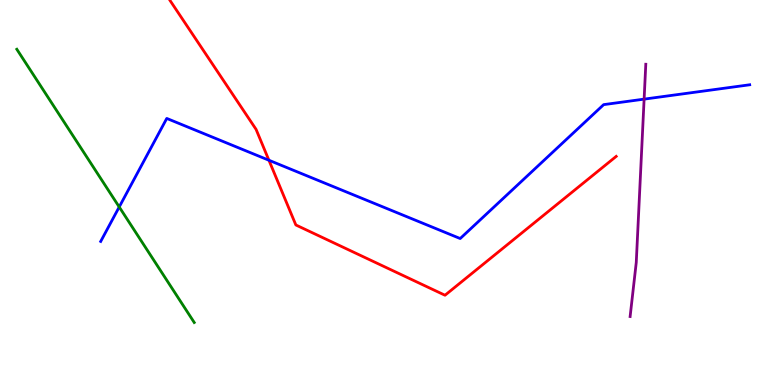[{'lines': ['blue', 'red'], 'intersections': [{'x': 3.47, 'y': 5.84}]}, {'lines': ['green', 'red'], 'intersections': []}, {'lines': ['purple', 'red'], 'intersections': []}, {'lines': ['blue', 'green'], 'intersections': [{'x': 1.54, 'y': 4.62}]}, {'lines': ['blue', 'purple'], 'intersections': [{'x': 8.31, 'y': 7.43}]}, {'lines': ['green', 'purple'], 'intersections': []}]